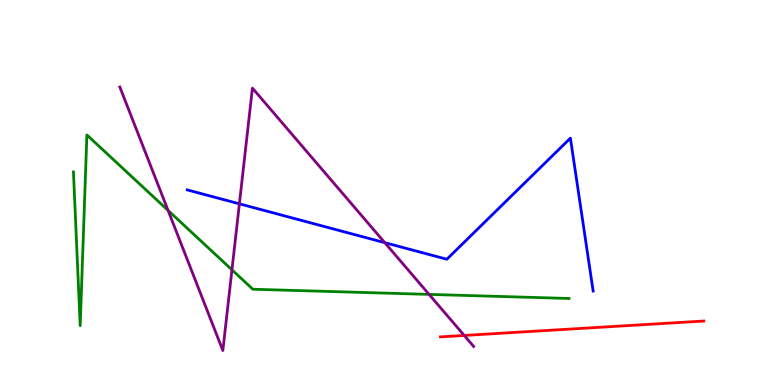[{'lines': ['blue', 'red'], 'intersections': []}, {'lines': ['green', 'red'], 'intersections': []}, {'lines': ['purple', 'red'], 'intersections': [{'x': 5.99, 'y': 1.29}]}, {'lines': ['blue', 'green'], 'intersections': []}, {'lines': ['blue', 'purple'], 'intersections': [{'x': 3.09, 'y': 4.71}, {'x': 4.96, 'y': 3.7}]}, {'lines': ['green', 'purple'], 'intersections': [{'x': 2.17, 'y': 4.53}, {'x': 2.99, 'y': 2.99}, {'x': 5.54, 'y': 2.35}]}]